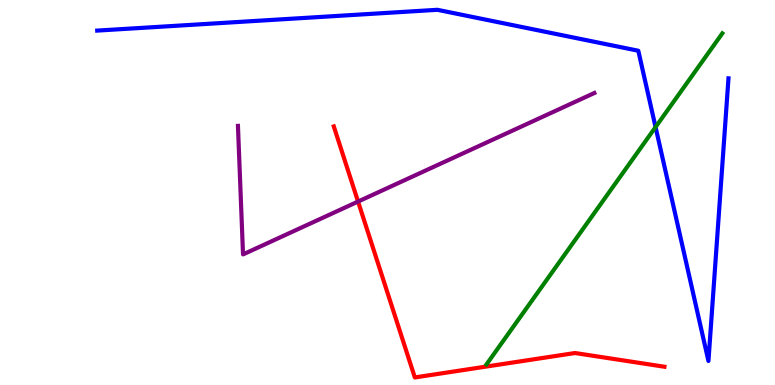[{'lines': ['blue', 'red'], 'intersections': []}, {'lines': ['green', 'red'], 'intersections': []}, {'lines': ['purple', 'red'], 'intersections': [{'x': 4.62, 'y': 4.76}]}, {'lines': ['blue', 'green'], 'intersections': [{'x': 8.46, 'y': 6.7}]}, {'lines': ['blue', 'purple'], 'intersections': []}, {'lines': ['green', 'purple'], 'intersections': []}]